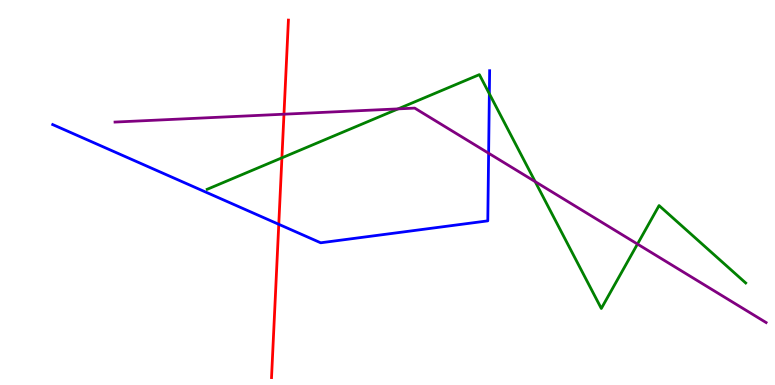[{'lines': ['blue', 'red'], 'intersections': [{'x': 3.6, 'y': 4.17}]}, {'lines': ['green', 'red'], 'intersections': [{'x': 3.64, 'y': 5.9}]}, {'lines': ['purple', 'red'], 'intersections': [{'x': 3.66, 'y': 7.03}]}, {'lines': ['blue', 'green'], 'intersections': [{'x': 6.31, 'y': 7.56}]}, {'lines': ['blue', 'purple'], 'intersections': [{'x': 6.3, 'y': 6.02}]}, {'lines': ['green', 'purple'], 'intersections': [{'x': 5.14, 'y': 7.17}, {'x': 6.91, 'y': 5.28}, {'x': 8.23, 'y': 3.66}]}]